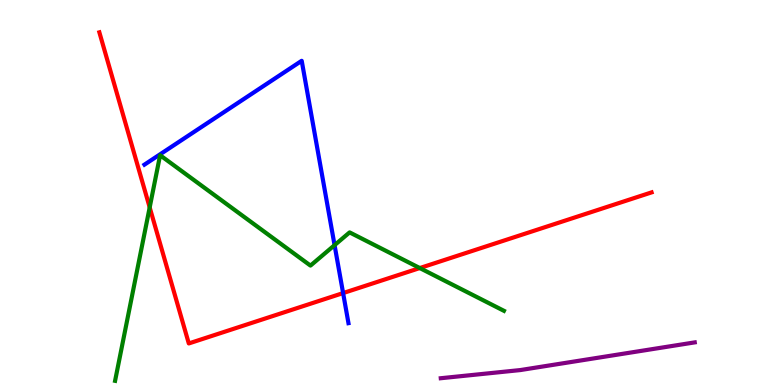[{'lines': ['blue', 'red'], 'intersections': [{'x': 4.43, 'y': 2.39}]}, {'lines': ['green', 'red'], 'intersections': [{'x': 1.93, 'y': 4.61}, {'x': 5.42, 'y': 3.04}]}, {'lines': ['purple', 'red'], 'intersections': []}, {'lines': ['blue', 'green'], 'intersections': [{'x': 4.32, 'y': 3.63}]}, {'lines': ['blue', 'purple'], 'intersections': []}, {'lines': ['green', 'purple'], 'intersections': []}]